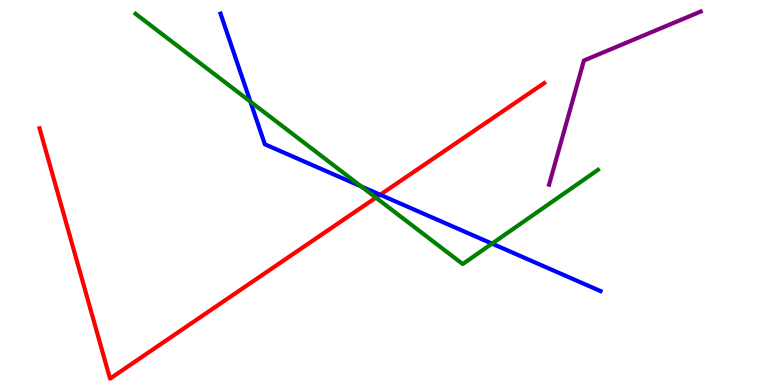[{'lines': ['blue', 'red'], 'intersections': [{'x': 4.91, 'y': 4.94}]}, {'lines': ['green', 'red'], 'intersections': [{'x': 4.85, 'y': 4.87}]}, {'lines': ['purple', 'red'], 'intersections': []}, {'lines': ['blue', 'green'], 'intersections': [{'x': 3.23, 'y': 7.36}, {'x': 4.66, 'y': 5.16}, {'x': 6.35, 'y': 3.67}]}, {'lines': ['blue', 'purple'], 'intersections': []}, {'lines': ['green', 'purple'], 'intersections': []}]